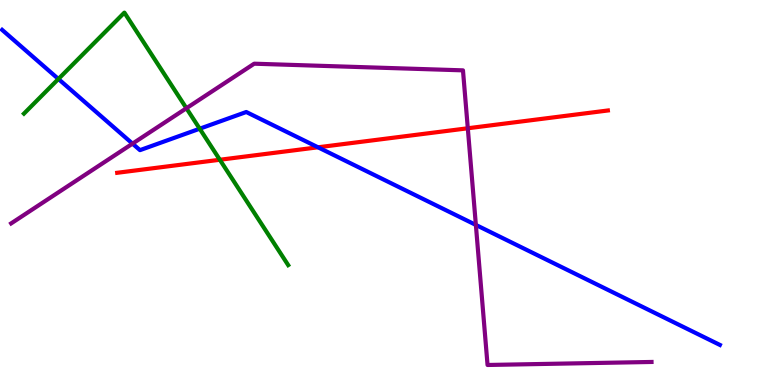[{'lines': ['blue', 'red'], 'intersections': [{'x': 4.1, 'y': 6.17}]}, {'lines': ['green', 'red'], 'intersections': [{'x': 2.84, 'y': 5.85}]}, {'lines': ['purple', 'red'], 'intersections': [{'x': 6.04, 'y': 6.67}]}, {'lines': ['blue', 'green'], 'intersections': [{'x': 0.754, 'y': 7.95}, {'x': 2.58, 'y': 6.66}]}, {'lines': ['blue', 'purple'], 'intersections': [{'x': 1.71, 'y': 6.27}, {'x': 6.14, 'y': 4.16}]}, {'lines': ['green', 'purple'], 'intersections': [{'x': 2.41, 'y': 7.19}]}]